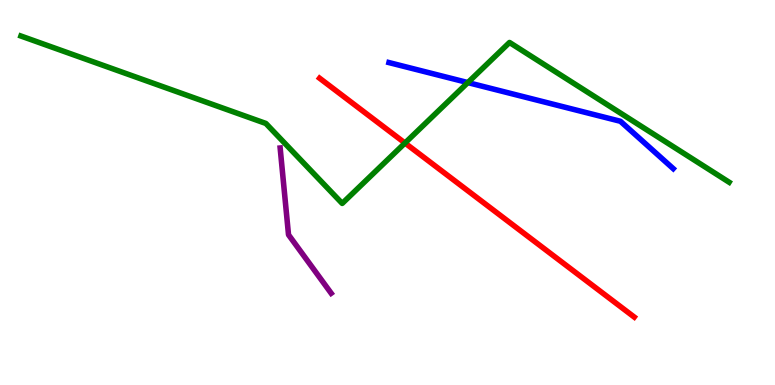[{'lines': ['blue', 'red'], 'intersections': []}, {'lines': ['green', 'red'], 'intersections': [{'x': 5.23, 'y': 6.28}]}, {'lines': ['purple', 'red'], 'intersections': []}, {'lines': ['blue', 'green'], 'intersections': [{'x': 6.04, 'y': 7.85}]}, {'lines': ['blue', 'purple'], 'intersections': []}, {'lines': ['green', 'purple'], 'intersections': []}]